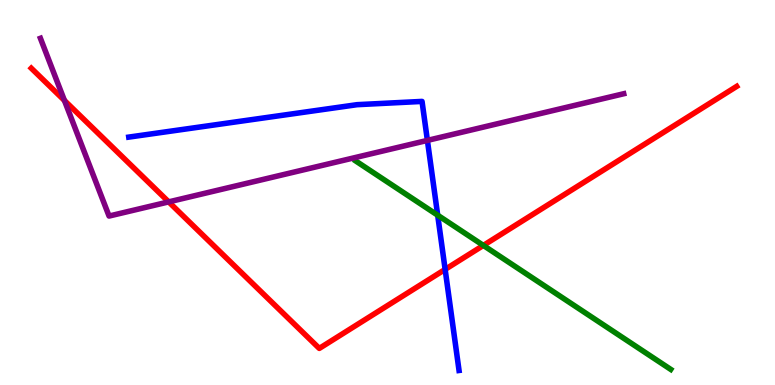[{'lines': ['blue', 'red'], 'intersections': [{'x': 5.74, 'y': 3.0}]}, {'lines': ['green', 'red'], 'intersections': [{'x': 6.24, 'y': 3.63}]}, {'lines': ['purple', 'red'], 'intersections': [{'x': 0.831, 'y': 7.39}, {'x': 2.18, 'y': 4.76}]}, {'lines': ['blue', 'green'], 'intersections': [{'x': 5.65, 'y': 4.41}]}, {'lines': ['blue', 'purple'], 'intersections': [{'x': 5.51, 'y': 6.35}]}, {'lines': ['green', 'purple'], 'intersections': []}]